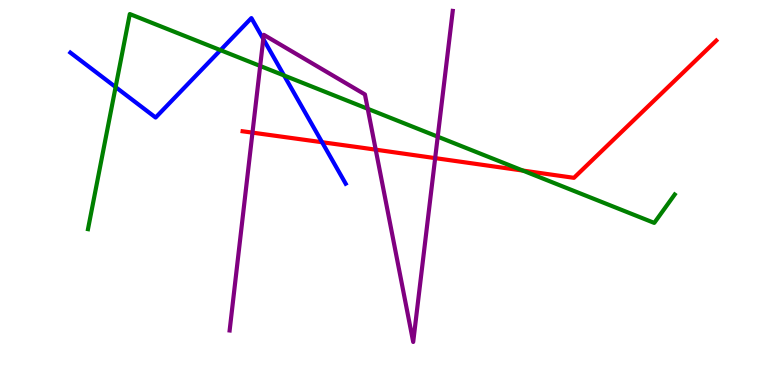[{'lines': ['blue', 'red'], 'intersections': [{'x': 4.16, 'y': 6.31}]}, {'lines': ['green', 'red'], 'intersections': [{'x': 6.75, 'y': 5.57}]}, {'lines': ['purple', 'red'], 'intersections': [{'x': 3.26, 'y': 6.55}, {'x': 4.85, 'y': 6.11}, {'x': 5.62, 'y': 5.89}]}, {'lines': ['blue', 'green'], 'intersections': [{'x': 1.49, 'y': 7.74}, {'x': 2.84, 'y': 8.7}, {'x': 3.67, 'y': 8.04}]}, {'lines': ['blue', 'purple'], 'intersections': [{'x': 3.4, 'y': 8.99}]}, {'lines': ['green', 'purple'], 'intersections': [{'x': 3.36, 'y': 8.29}, {'x': 4.74, 'y': 7.17}, {'x': 5.65, 'y': 6.45}]}]